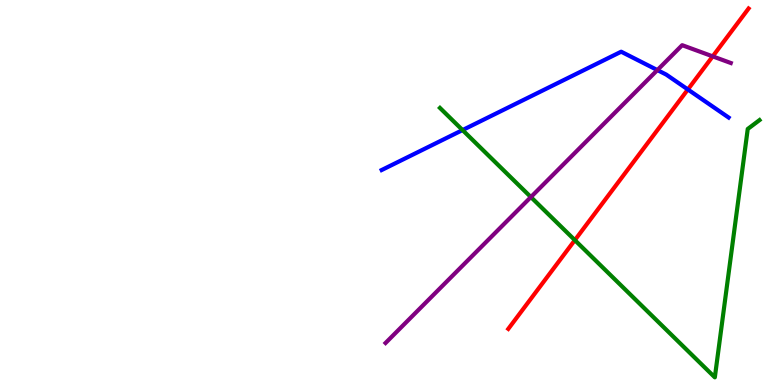[{'lines': ['blue', 'red'], 'intersections': [{'x': 8.88, 'y': 7.68}]}, {'lines': ['green', 'red'], 'intersections': [{'x': 7.42, 'y': 3.76}]}, {'lines': ['purple', 'red'], 'intersections': [{'x': 9.2, 'y': 8.54}]}, {'lines': ['blue', 'green'], 'intersections': [{'x': 5.97, 'y': 6.62}]}, {'lines': ['blue', 'purple'], 'intersections': [{'x': 8.48, 'y': 8.18}]}, {'lines': ['green', 'purple'], 'intersections': [{'x': 6.85, 'y': 4.88}]}]